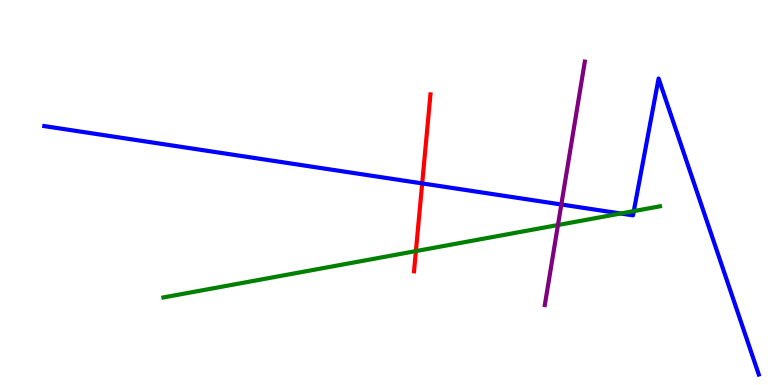[{'lines': ['blue', 'red'], 'intersections': [{'x': 5.45, 'y': 5.24}]}, {'lines': ['green', 'red'], 'intersections': [{'x': 5.37, 'y': 3.48}]}, {'lines': ['purple', 'red'], 'intersections': []}, {'lines': ['blue', 'green'], 'intersections': [{'x': 8.01, 'y': 4.45}, {'x': 8.18, 'y': 4.52}]}, {'lines': ['blue', 'purple'], 'intersections': [{'x': 7.24, 'y': 4.69}]}, {'lines': ['green', 'purple'], 'intersections': [{'x': 7.2, 'y': 4.16}]}]